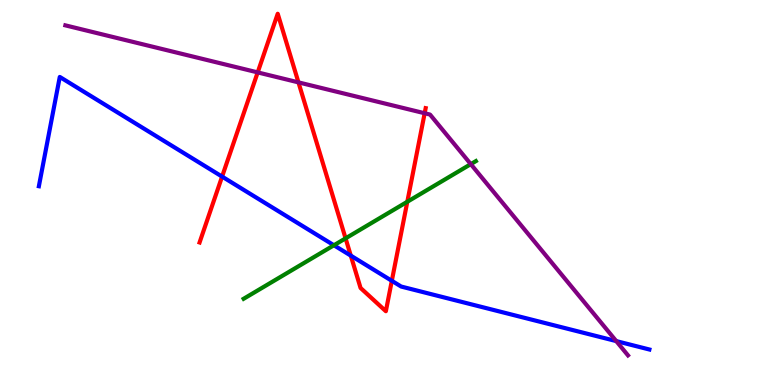[{'lines': ['blue', 'red'], 'intersections': [{'x': 2.87, 'y': 5.41}, {'x': 4.53, 'y': 3.36}, {'x': 5.06, 'y': 2.71}]}, {'lines': ['green', 'red'], 'intersections': [{'x': 4.46, 'y': 3.81}, {'x': 5.26, 'y': 4.76}]}, {'lines': ['purple', 'red'], 'intersections': [{'x': 3.32, 'y': 8.12}, {'x': 3.85, 'y': 7.86}, {'x': 5.48, 'y': 7.06}]}, {'lines': ['blue', 'green'], 'intersections': [{'x': 4.31, 'y': 3.63}]}, {'lines': ['blue', 'purple'], 'intersections': [{'x': 7.95, 'y': 1.14}]}, {'lines': ['green', 'purple'], 'intersections': [{'x': 6.07, 'y': 5.74}]}]